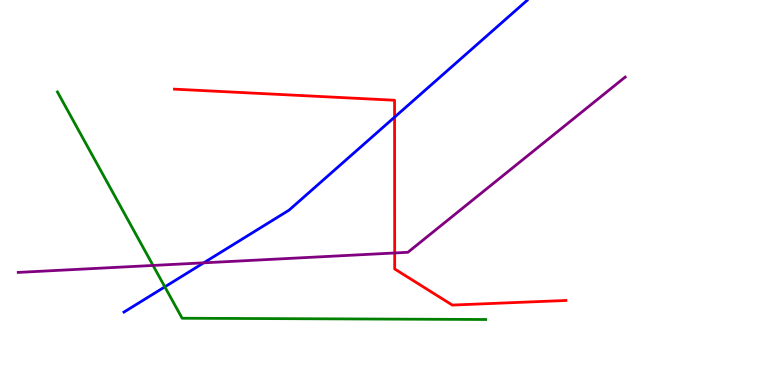[{'lines': ['blue', 'red'], 'intersections': [{'x': 5.09, 'y': 6.96}]}, {'lines': ['green', 'red'], 'intersections': []}, {'lines': ['purple', 'red'], 'intersections': [{'x': 5.09, 'y': 3.43}]}, {'lines': ['blue', 'green'], 'intersections': [{'x': 2.13, 'y': 2.55}]}, {'lines': ['blue', 'purple'], 'intersections': [{'x': 2.63, 'y': 3.17}]}, {'lines': ['green', 'purple'], 'intersections': [{'x': 1.97, 'y': 3.11}]}]